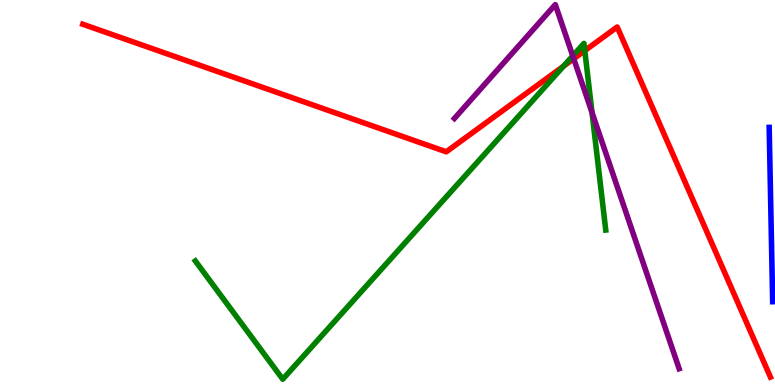[{'lines': ['blue', 'red'], 'intersections': []}, {'lines': ['green', 'red'], 'intersections': [{'x': 7.27, 'y': 8.28}, {'x': 7.55, 'y': 8.68}]}, {'lines': ['purple', 'red'], 'intersections': [{'x': 7.4, 'y': 8.47}]}, {'lines': ['blue', 'green'], 'intersections': []}, {'lines': ['blue', 'purple'], 'intersections': []}, {'lines': ['green', 'purple'], 'intersections': [{'x': 7.39, 'y': 8.55}, {'x': 7.64, 'y': 7.08}]}]